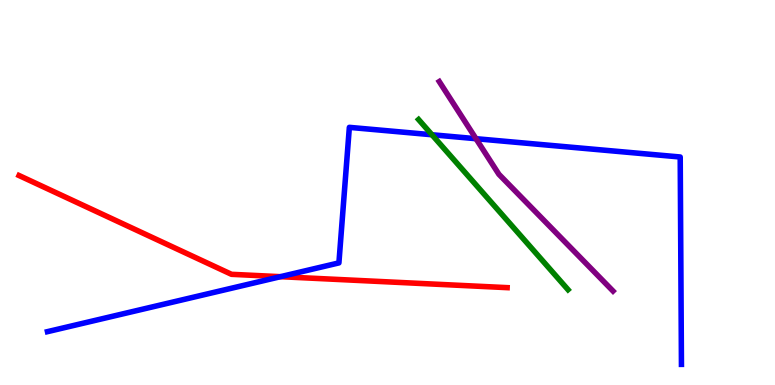[{'lines': ['blue', 'red'], 'intersections': [{'x': 3.62, 'y': 2.81}]}, {'lines': ['green', 'red'], 'intersections': []}, {'lines': ['purple', 'red'], 'intersections': []}, {'lines': ['blue', 'green'], 'intersections': [{'x': 5.57, 'y': 6.5}]}, {'lines': ['blue', 'purple'], 'intersections': [{'x': 6.14, 'y': 6.4}]}, {'lines': ['green', 'purple'], 'intersections': []}]